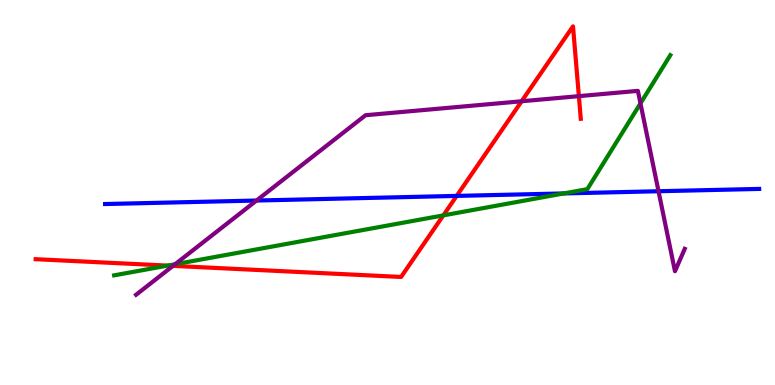[{'lines': ['blue', 'red'], 'intersections': [{'x': 5.89, 'y': 4.91}]}, {'lines': ['green', 'red'], 'intersections': [{'x': 2.16, 'y': 3.1}, {'x': 5.72, 'y': 4.41}]}, {'lines': ['purple', 'red'], 'intersections': [{'x': 2.23, 'y': 3.09}, {'x': 6.73, 'y': 7.37}, {'x': 7.47, 'y': 7.5}]}, {'lines': ['blue', 'green'], 'intersections': [{'x': 7.28, 'y': 4.98}]}, {'lines': ['blue', 'purple'], 'intersections': [{'x': 3.31, 'y': 4.79}, {'x': 8.5, 'y': 5.03}]}, {'lines': ['green', 'purple'], 'intersections': [{'x': 2.26, 'y': 3.14}, {'x': 8.26, 'y': 7.31}]}]